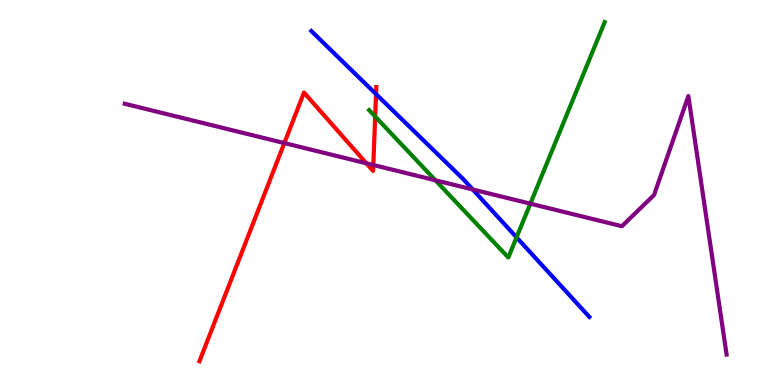[{'lines': ['blue', 'red'], 'intersections': [{'x': 4.85, 'y': 7.56}]}, {'lines': ['green', 'red'], 'intersections': [{'x': 4.84, 'y': 6.97}]}, {'lines': ['purple', 'red'], 'intersections': [{'x': 3.67, 'y': 6.28}, {'x': 4.73, 'y': 5.76}, {'x': 4.82, 'y': 5.71}]}, {'lines': ['blue', 'green'], 'intersections': [{'x': 6.67, 'y': 3.83}]}, {'lines': ['blue', 'purple'], 'intersections': [{'x': 6.1, 'y': 5.08}]}, {'lines': ['green', 'purple'], 'intersections': [{'x': 5.62, 'y': 5.32}, {'x': 6.84, 'y': 4.71}]}]